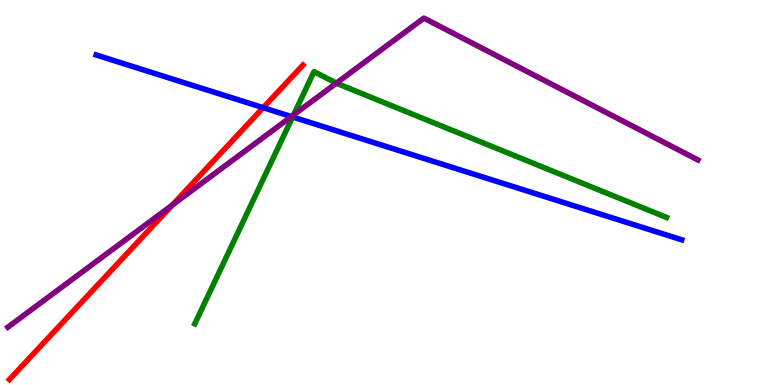[{'lines': ['blue', 'red'], 'intersections': [{'x': 3.4, 'y': 7.2}]}, {'lines': ['green', 'red'], 'intersections': []}, {'lines': ['purple', 'red'], 'intersections': [{'x': 2.22, 'y': 4.68}]}, {'lines': ['blue', 'green'], 'intersections': [{'x': 3.78, 'y': 6.96}]}, {'lines': ['blue', 'purple'], 'intersections': [{'x': 3.76, 'y': 6.97}]}, {'lines': ['green', 'purple'], 'intersections': [{'x': 3.79, 'y': 7.01}, {'x': 4.34, 'y': 7.84}]}]